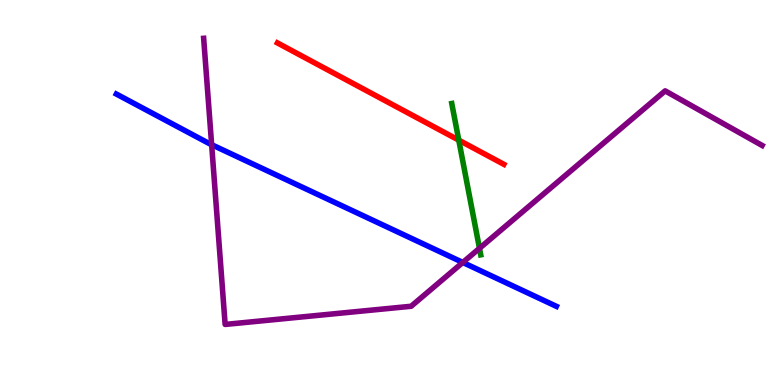[{'lines': ['blue', 'red'], 'intersections': []}, {'lines': ['green', 'red'], 'intersections': [{'x': 5.92, 'y': 6.36}]}, {'lines': ['purple', 'red'], 'intersections': []}, {'lines': ['blue', 'green'], 'intersections': []}, {'lines': ['blue', 'purple'], 'intersections': [{'x': 2.73, 'y': 6.24}, {'x': 5.97, 'y': 3.18}]}, {'lines': ['green', 'purple'], 'intersections': [{'x': 6.19, 'y': 3.55}]}]